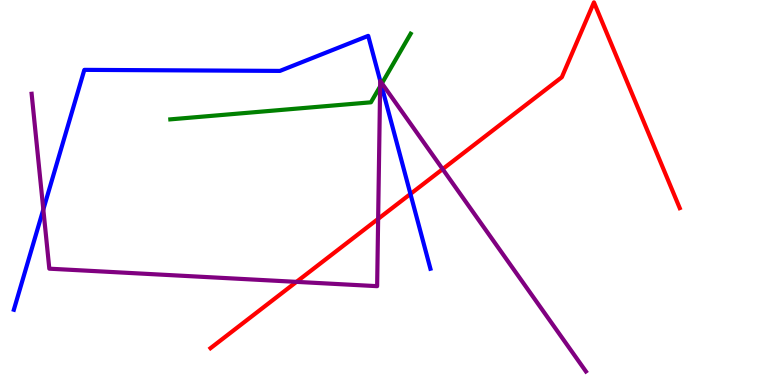[{'lines': ['blue', 'red'], 'intersections': [{'x': 5.3, 'y': 4.96}]}, {'lines': ['green', 'red'], 'intersections': []}, {'lines': ['purple', 'red'], 'intersections': [{'x': 3.83, 'y': 2.68}, {'x': 4.88, 'y': 4.31}, {'x': 5.71, 'y': 5.61}]}, {'lines': ['blue', 'green'], 'intersections': [{'x': 4.92, 'y': 7.8}]}, {'lines': ['blue', 'purple'], 'intersections': [{'x': 0.559, 'y': 4.56}, {'x': 4.91, 'y': 7.89}]}, {'lines': ['green', 'purple'], 'intersections': [{'x': 4.9, 'y': 7.75}, {'x': 4.93, 'y': 7.83}]}]